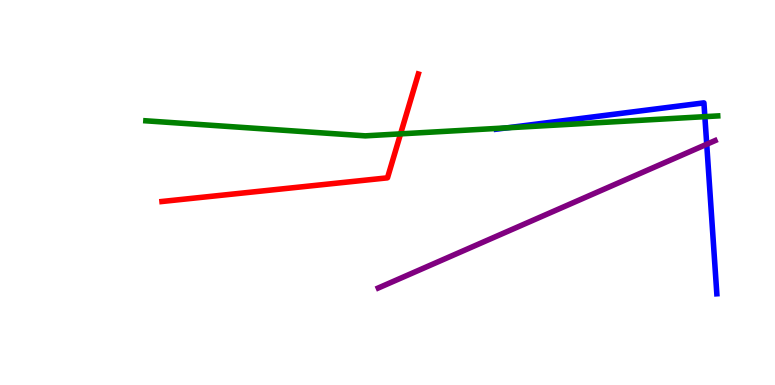[{'lines': ['blue', 'red'], 'intersections': []}, {'lines': ['green', 'red'], 'intersections': [{'x': 5.17, 'y': 6.52}]}, {'lines': ['purple', 'red'], 'intersections': []}, {'lines': ['blue', 'green'], 'intersections': [{'x': 6.54, 'y': 6.68}, {'x': 9.09, 'y': 6.97}]}, {'lines': ['blue', 'purple'], 'intersections': [{'x': 9.12, 'y': 6.25}]}, {'lines': ['green', 'purple'], 'intersections': []}]